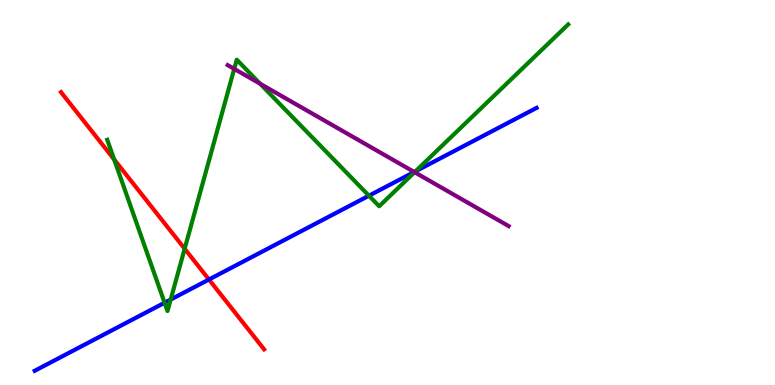[{'lines': ['blue', 'red'], 'intersections': [{'x': 2.7, 'y': 2.74}]}, {'lines': ['green', 'red'], 'intersections': [{'x': 1.47, 'y': 5.86}, {'x': 2.38, 'y': 3.54}]}, {'lines': ['purple', 'red'], 'intersections': []}, {'lines': ['blue', 'green'], 'intersections': [{'x': 2.12, 'y': 2.14}, {'x': 2.2, 'y': 2.22}, {'x': 4.76, 'y': 4.92}, {'x': 5.36, 'y': 5.55}]}, {'lines': ['blue', 'purple'], 'intersections': [{'x': 5.34, 'y': 5.53}]}, {'lines': ['green', 'purple'], 'intersections': [{'x': 3.02, 'y': 8.21}, {'x': 3.36, 'y': 7.83}, {'x': 5.35, 'y': 5.53}]}]